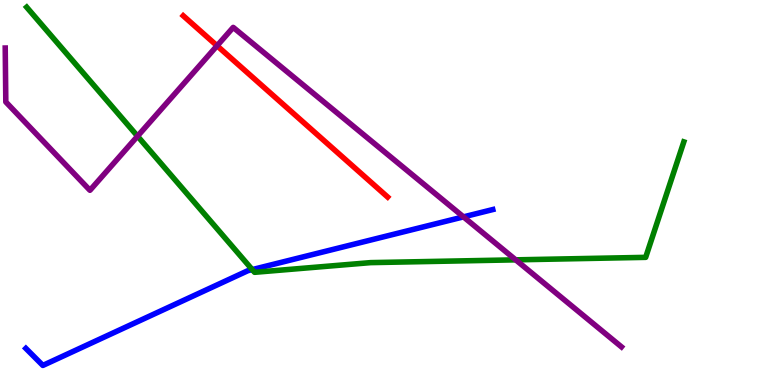[{'lines': ['blue', 'red'], 'intersections': []}, {'lines': ['green', 'red'], 'intersections': []}, {'lines': ['purple', 'red'], 'intersections': [{'x': 2.8, 'y': 8.81}]}, {'lines': ['blue', 'green'], 'intersections': [{'x': 3.25, 'y': 3.0}]}, {'lines': ['blue', 'purple'], 'intersections': [{'x': 5.98, 'y': 4.37}]}, {'lines': ['green', 'purple'], 'intersections': [{'x': 1.77, 'y': 6.46}, {'x': 6.65, 'y': 3.25}]}]